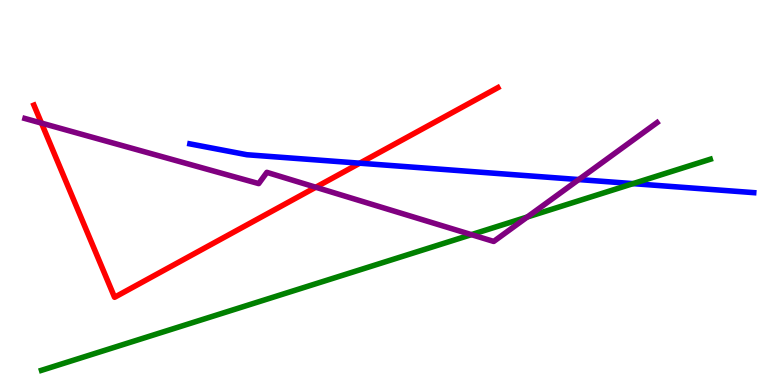[{'lines': ['blue', 'red'], 'intersections': [{'x': 4.64, 'y': 5.76}]}, {'lines': ['green', 'red'], 'intersections': []}, {'lines': ['purple', 'red'], 'intersections': [{'x': 0.535, 'y': 6.8}, {'x': 4.07, 'y': 5.14}]}, {'lines': ['blue', 'green'], 'intersections': [{'x': 8.17, 'y': 5.23}]}, {'lines': ['blue', 'purple'], 'intersections': [{'x': 7.47, 'y': 5.34}]}, {'lines': ['green', 'purple'], 'intersections': [{'x': 6.08, 'y': 3.91}, {'x': 6.8, 'y': 4.36}]}]